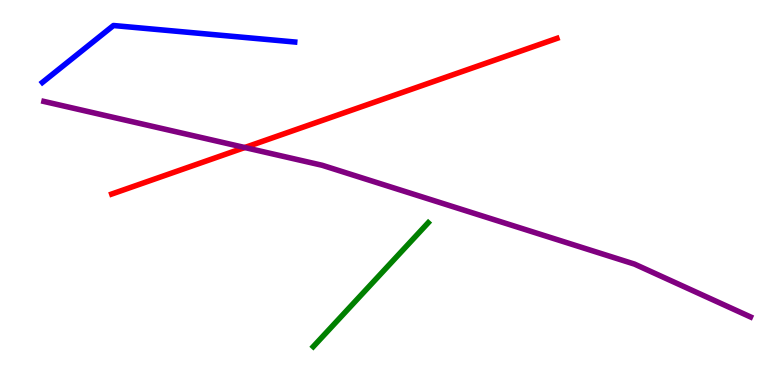[{'lines': ['blue', 'red'], 'intersections': []}, {'lines': ['green', 'red'], 'intersections': []}, {'lines': ['purple', 'red'], 'intersections': [{'x': 3.16, 'y': 6.17}]}, {'lines': ['blue', 'green'], 'intersections': []}, {'lines': ['blue', 'purple'], 'intersections': []}, {'lines': ['green', 'purple'], 'intersections': []}]